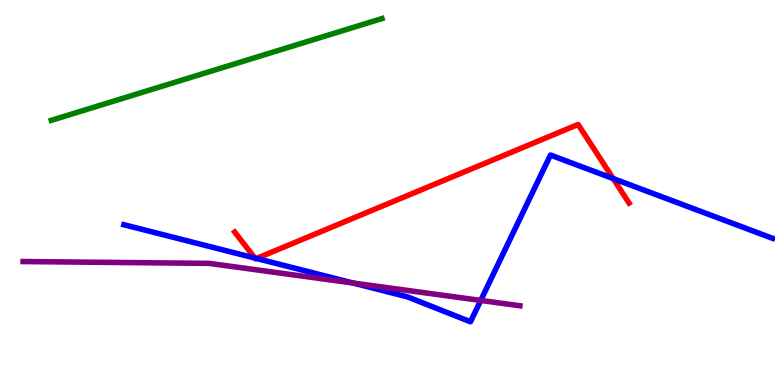[{'lines': ['blue', 'red'], 'intersections': [{'x': 3.29, 'y': 3.3}, {'x': 3.31, 'y': 3.29}, {'x': 7.91, 'y': 5.36}]}, {'lines': ['green', 'red'], 'intersections': []}, {'lines': ['purple', 'red'], 'intersections': []}, {'lines': ['blue', 'green'], 'intersections': []}, {'lines': ['blue', 'purple'], 'intersections': [{'x': 4.55, 'y': 2.65}, {'x': 6.2, 'y': 2.2}]}, {'lines': ['green', 'purple'], 'intersections': []}]